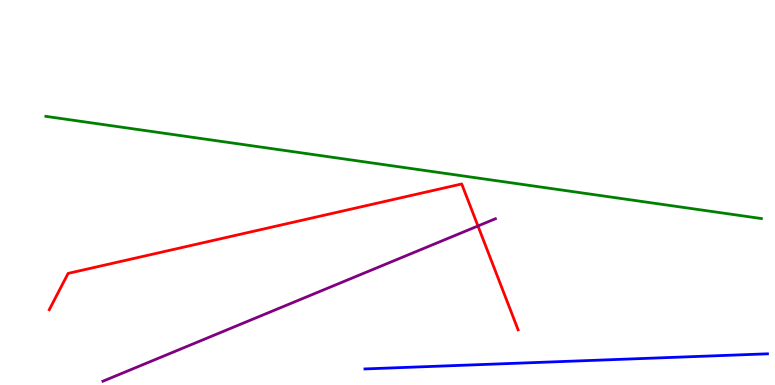[{'lines': ['blue', 'red'], 'intersections': []}, {'lines': ['green', 'red'], 'intersections': []}, {'lines': ['purple', 'red'], 'intersections': [{'x': 6.17, 'y': 4.13}]}, {'lines': ['blue', 'green'], 'intersections': []}, {'lines': ['blue', 'purple'], 'intersections': []}, {'lines': ['green', 'purple'], 'intersections': []}]